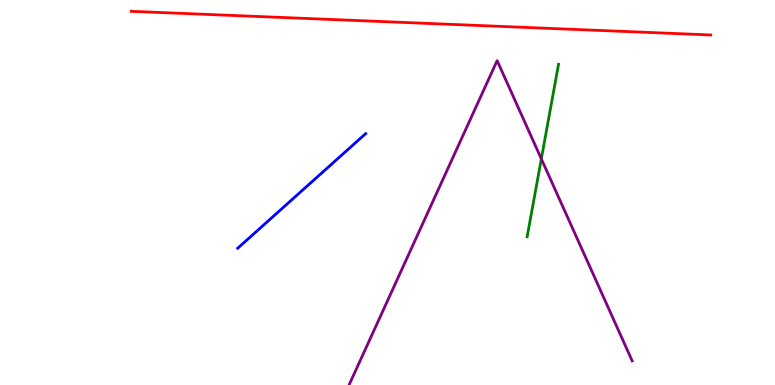[{'lines': ['blue', 'red'], 'intersections': []}, {'lines': ['green', 'red'], 'intersections': []}, {'lines': ['purple', 'red'], 'intersections': []}, {'lines': ['blue', 'green'], 'intersections': []}, {'lines': ['blue', 'purple'], 'intersections': []}, {'lines': ['green', 'purple'], 'intersections': [{'x': 6.98, 'y': 5.87}]}]